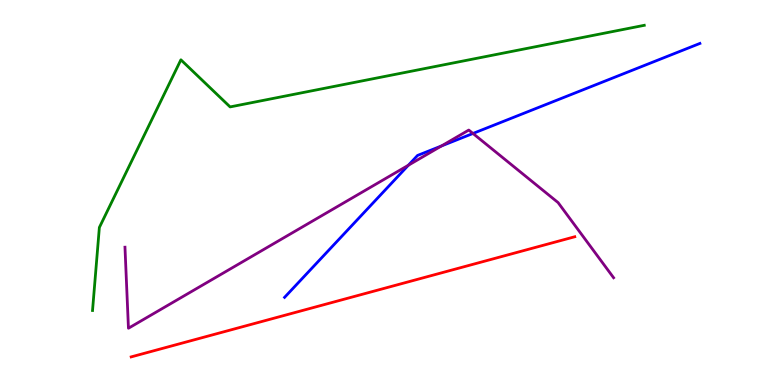[{'lines': ['blue', 'red'], 'intersections': []}, {'lines': ['green', 'red'], 'intersections': []}, {'lines': ['purple', 'red'], 'intersections': []}, {'lines': ['blue', 'green'], 'intersections': []}, {'lines': ['blue', 'purple'], 'intersections': [{'x': 5.27, 'y': 5.71}, {'x': 5.7, 'y': 6.21}, {'x': 6.1, 'y': 6.53}]}, {'lines': ['green', 'purple'], 'intersections': []}]